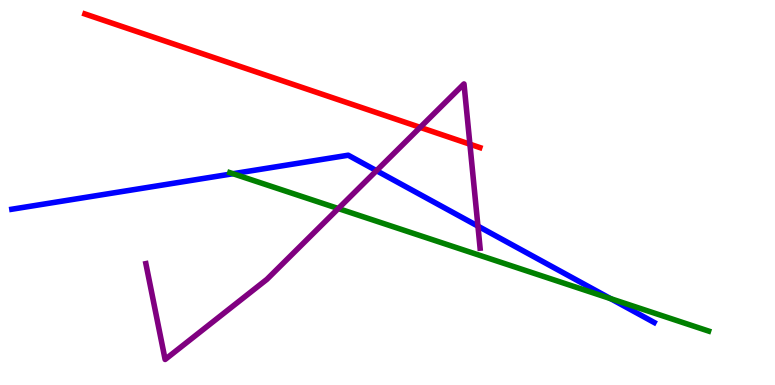[{'lines': ['blue', 'red'], 'intersections': []}, {'lines': ['green', 'red'], 'intersections': []}, {'lines': ['purple', 'red'], 'intersections': [{'x': 5.42, 'y': 6.69}, {'x': 6.06, 'y': 6.25}]}, {'lines': ['blue', 'green'], 'intersections': [{'x': 3.01, 'y': 5.49}, {'x': 7.88, 'y': 2.24}]}, {'lines': ['blue', 'purple'], 'intersections': [{'x': 4.86, 'y': 5.57}, {'x': 6.17, 'y': 4.13}]}, {'lines': ['green', 'purple'], 'intersections': [{'x': 4.37, 'y': 4.58}]}]